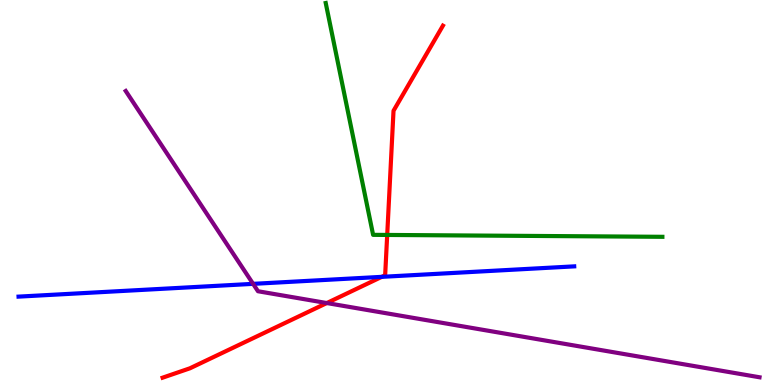[{'lines': ['blue', 'red'], 'intersections': [{'x': 4.93, 'y': 2.81}]}, {'lines': ['green', 'red'], 'intersections': [{'x': 5.0, 'y': 3.9}]}, {'lines': ['purple', 'red'], 'intersections': [{'x': 4.22, 'y': 2.13}]}, {'lines': ['blue', 'green'], 'intersections': []}, {'lines': ['blue', 'purple'], 'intersections': [{'x': 3.27, 'y': 2.63}]}, {'lines': ['green', 'purple'], 'intersections': []}]